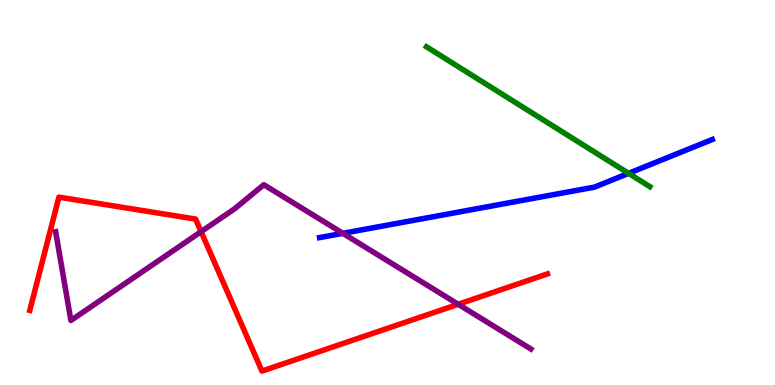[{'lines': ['blue', 'red'], 'intersections': []}, {'lines': ['green', 'red'], 'intersections': []}, {'lines': ['purple', 'red'], 'intersections': [{'x': 2.59, 'y': 3.98}, {'x': 5.91, 'y': 2.1}]}, {'lines': ['blue', 'green'], 'intersections': [{'x': 8.11, 'y': 5.5}]}, {'lines': ['blue', 'purple'], 'intersections': [{'x': 4.42, 'y': 3.94}]}, {'lines': ['green', 'purple'], 'intersections': []}]